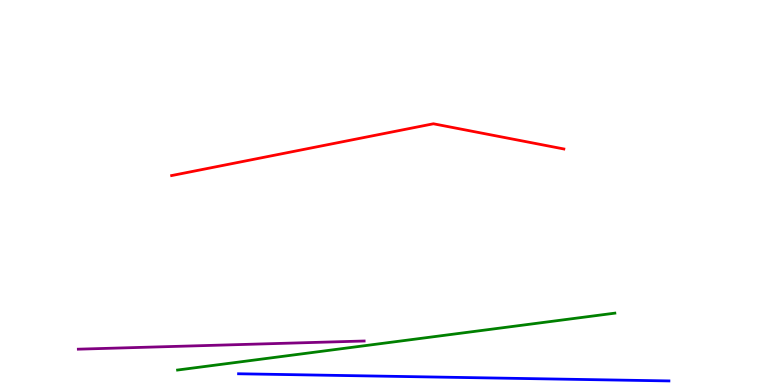[{'lines': ['blue', 'red'], 'intersections': []}, {'lines': ['green', 'red'], 'intersections': []}, {'lines': ['purple', 'red'], 'intersections': []}, {'lines': ['blue', 'green'], 'intersections': []}, {'lines': ['blue', 'purple'], 'intersections': []}, {'lines': ['green', 'purple'], 'intersections': []}]